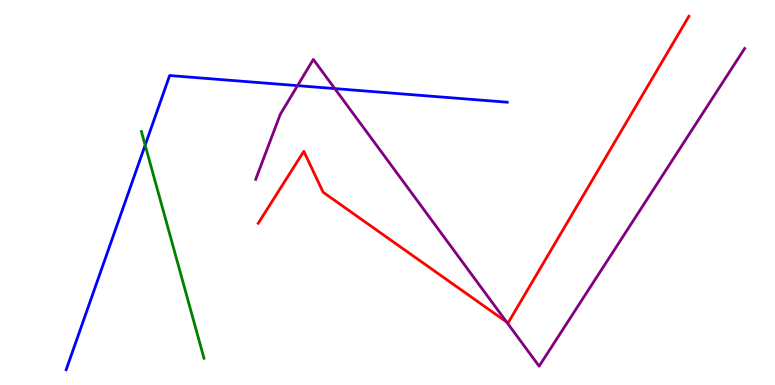[{'lines': ['blue', 'red'], 'intersections': []}, {'lines': ['green', 'red'], 'intersections': []}, {'lines': ['purple', 'red'], 'intersections': [{'x': 6.54, 'y': 1.64}]}, {'lines': ['blue', 'green'], 'intersections': [{'x': 1.87, 'y': 6.23}]}, {'lines': ['blue', 'purple'], 'intersections': [{'x': 3.84, 'y': 7.78}, {'x': 4.32, 'y': 7.7}]}, {'lines': ['green', 'purple'], 'intersections': []}]